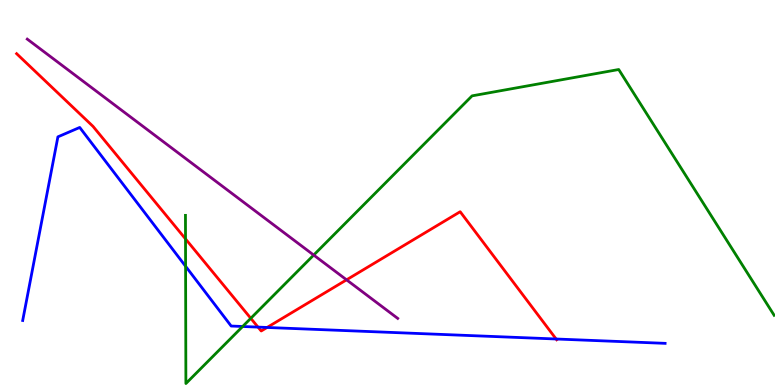[{'lines': ['blue', 'red'], 'intersections': [{'x': 3.33, 'y': 1.5}, {'x': 3.45, 'y': 1.49}, {'x': 7.18, 'y': 1.19}]}, {'lines': ['green', 'red'], 'intersections': [{'x': 2.39, 'y': 3.79}, {'x': 3.24, 'y': 1.73}]}, {'lines': ['purple', 'red'], 'intersections': [{'x': 4.47, 'y': 2.73}]}, {'lines': ['blue', 'green'], 'intersections': [{'x': 2.39, 'y': 3.08}, {'x': 3.13, 'y': 1.52}]}, {'lines': ['blue', 'purple'], 'intersections': []}, {'lines': ['green', 'purple'], 'intersections': [{'x': 4.05, 'y': 3.38}]}]